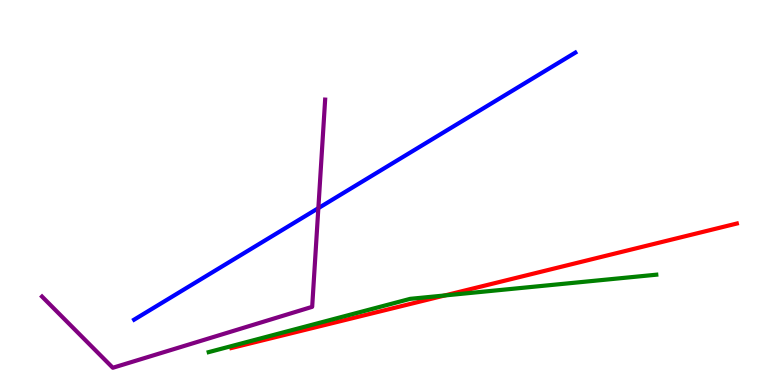[{'lines': ['blue', 'red'], 'intersections': []}, {'lines': ['green', 'red'], 'intersections': [{'x': 5.74, 'y': 2.33}]}, {'lines': ['purple', 'red'], 'intersections': []}, {'lines': ['blue', 'green'], 'intersections': []}, {'lines': ['blue', 'purple'], 'intersections': [{'x': 4.11, 'y': 4.59}]}, {'lines': ['green', 'purple'], 'intersections': []}]